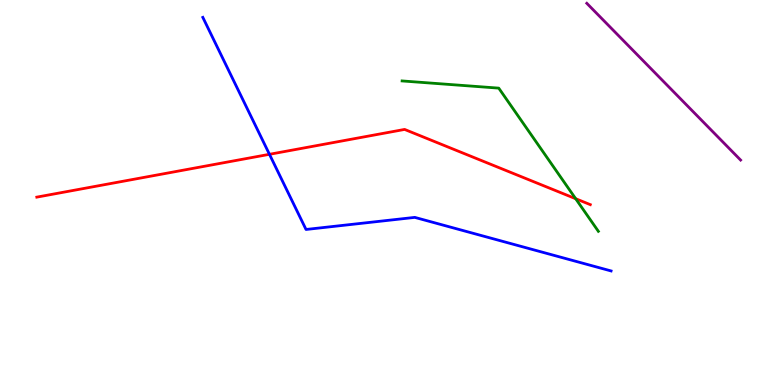[{'lines': ['blue', 'red'], 'intersections': [{'x': 3.48, 'y': 5.99}]}, {'lines': ['green', 'red'], 'intersections': [{'x': 7.43, 'y': 4.84}]}, {'lines': ['purple', 'red'], 'intersections': []}, {'lines': ['blue', 'green'], 'intersections': []}, {'lines': ['blue', 'purple'], 'intersections': []}, {'lines': ['green', 'purple'], 'intersections': []}]